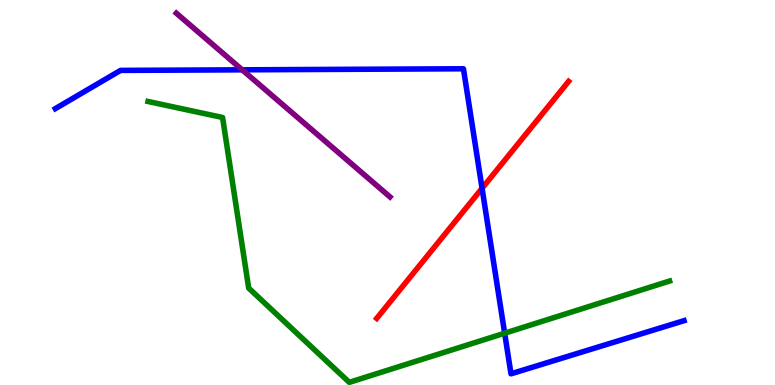[{'lines': ['blue', 'red'], 'intersections': [{'x': 6.22, 'y': 5.11}]}, {'lines': ['green', 'red'], 'intersections': []}, {'lines': ['purple', 'red'], 'intersections': []}, {'lines': ['blue', 'green'], 'intersections': [{'x': 6.51, 'y': 1.35}]}, {'lines': ['blue', 'purple'], 'intersections': [{'x': 3.12, 'y': 8.19}]}, {'lines': ['green', 'purple'], 'intersections': []}]